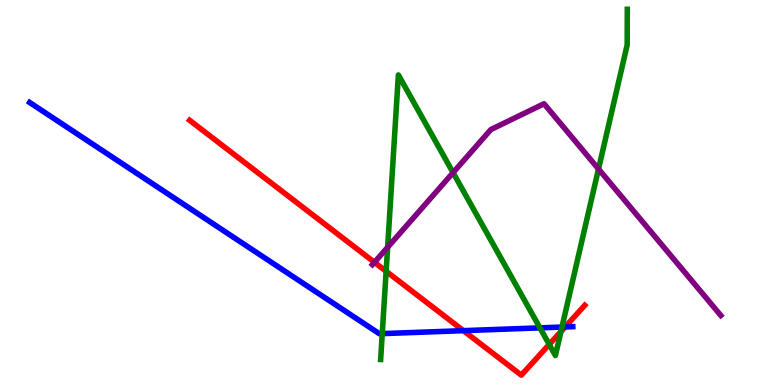[{'lines': ['blue', 'red'], 'intersections': [{'x': 5.98, 'y': 1.41}, {'x': 7.29, 'y': 1.51}]}, {'lines': ['green', 'red'], 'intersections': [{'x': 4.98, 'y': 2.95}, {'x': 7.09, 'y': 1.05}, {'x': 7.24, 'y': 1.39}]}, {'lines': ['purple', 'red'], 'intersections': [{'x': 4.83, 'y': 3.19}]}, {'lines': ['blue', 'green'], 'intersections': [{'x': 4.93, 'y': 1.33}, {'x': 6.97, 'y': 1.48}, {'x': 7.25, 'y': 1.51}]}, {'lines': ['blue', 'purple'], 'intersections': []}, {'lines': ['green', 'purple'], 'intersections': [{'x': 5.0, 'y': 3.58}, {'x': 5.85, 'y': 5.52}, {'x': 7.72, 'y': 5.61}]}]